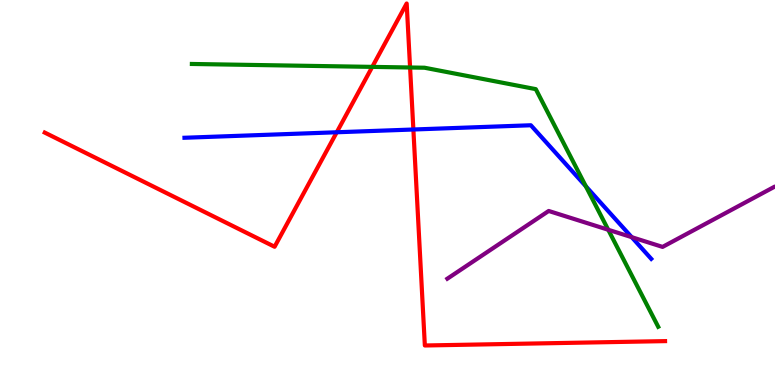[{'lines': ['blue', 'red'], 'intersections': [{'x': 4.35, 'y': 6.56}, {'x': 5.33, 'y': 6.64}]}, {'lines': ['green', 'red'], 'intersections': [{'x': 4.8, 'y': 8.26}, {'x': 5.29, 'y': 8.25}]}, {'lines': ['purple', 'red'], 'intersections': []}, {'lines': ['blue', 'green'], 'intersections': [{'x': 7.56, 'y': 5.16}]}, {'lines': ['blue', 'purple'], 'intersections': [{'x': 8.15, 'y': 3.84}]}, {'lines': ['green', 'purple'], 'intersections': [{'x': 7.85, 'y': 4.03}]}]